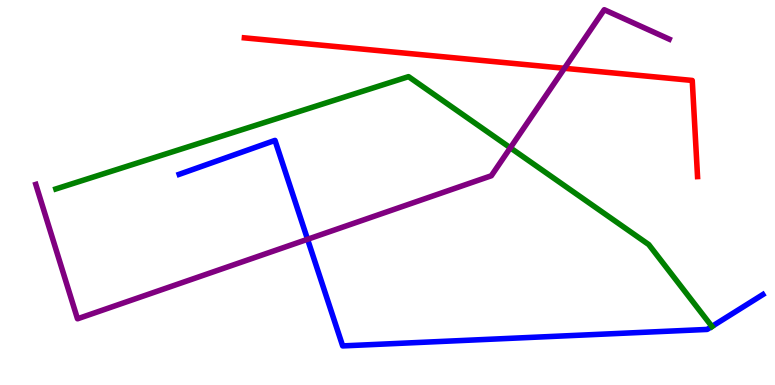[{'lines': ['blue', 'red'], 'intersections': []}, {'lines': ['green', 'red'], 'intersections': []}, {'lines': ['purple', 'red'], 'intersections': [{'x': 7.28, 'y': 8.23}]}, {'lines': ['blue', 'green'], 'intersections': [{'x': 9.19, 'y': 1.52}]}, {'lines': ['blue', 'purple'], 'intersections': [{'x': 3.97, 'y': 3.78}]}, {'lines': ['green', 'purple'], 'intersections': [{'x': 6.58, 'y': 6.16}]}]